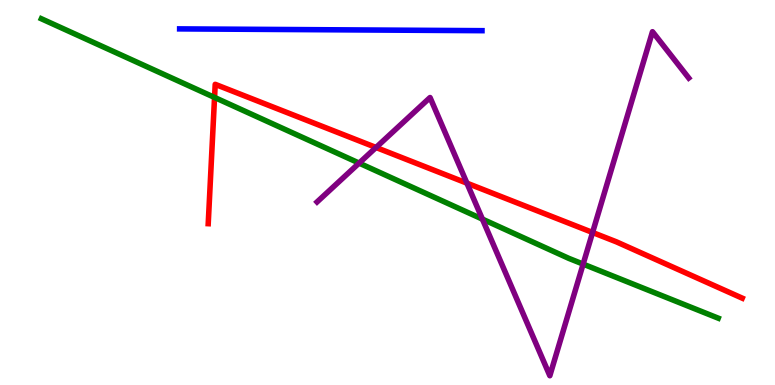[{'lines': ['blue', 'red'], 'intersections': []}, {'lines': ['green', 'red'], 'intersections': [{'x': 2.77, 'y': 7.47}]}, {'lines': ['purple', 'red'], 'intersections': [{'x': 4.85, 'y': 6.17}, {'x': 6.02, 'y': 5.24}, {'x': 7.65, 'y': 3.96}]}, {'lines': ['blue', 'green'], 'intersections': []}, {'lines': ['blue', 'purple'], 'intersections': []}, {'lines': ['green', 'purple'], 'intersections': [{'x': 4.63, 'y': 5.76}, {'x': 6.22, 'y': 4.31}, {'x': 7.52, 'y': 3.14}]}]